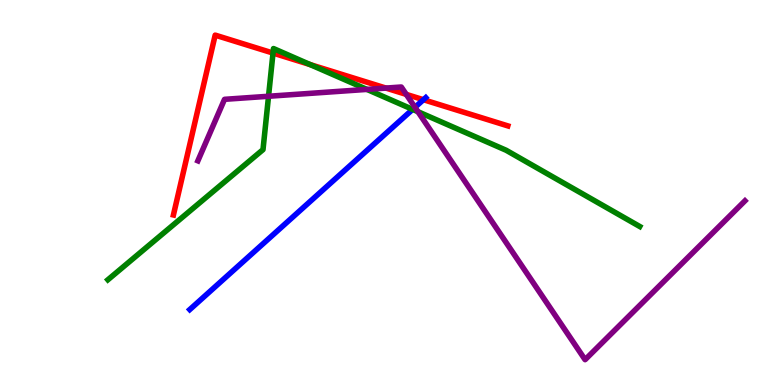[{'lines': ['blue', 'red'], 'intersections': [{'x': 5.46, 'y': 7.41}]}, {'lines': ['green', 'red'], 'intersections': [{'x': 3.52, 'y': 8.62}, {'x': 4.0, 'y': 8.32}]}, {'lines': ['purple', 'red'], 'intersections': [{'x': 4.98, 'y': 7.71}, {'x': 5.24, 'y': 7.55}]}, {'lines': ['blue', 'green'], 'intersections': [{'x': 5.32, 'y': 7.16}]}, {'lines': ['blue', 'purple'], 'intersections': [{'x': 5.35, 'y': 7.21}]}, {'lines': ['green', 'purple'], 'intersections': [{'x': 3.47, 'y': 7.5}, {'x': 4.73, 'y': 7.68}, {'x': 5.39, 'y': 7.1}]}]